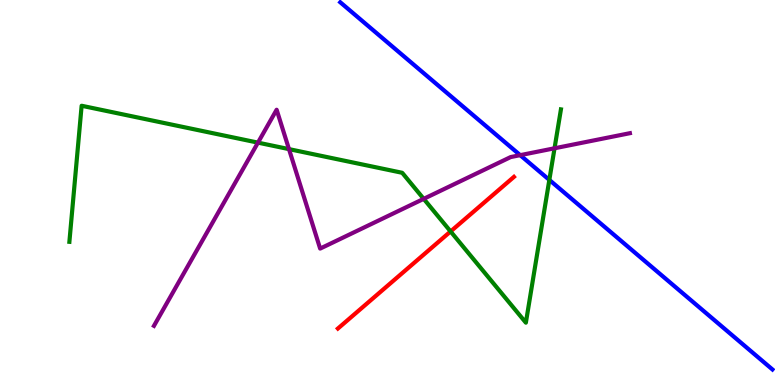[{'lines': ['blue', 'red'], 'intersections': []}, {'lines': ['green', 'red'], 'intersections': [{'x': 5.81, 'y': 3.99}]}, {'lines': ['purple', 'red'], 'intersections': []}, {'lines': ['blue', 'green'], 'intersections': [{'x': 7.09, 'y': 5.33}]}, {'lines': ['blue', 'purple'], 'intersections': [{'x': 6.71, 'y': 5.97}]}, {'lines': ['green', 'purple'], 'intersections': [{'x': 3.33, 'y': 6.3}, {'x': 3.73, 'y': 6.13}, {'x': 5.47, 'y': 4.84}, {'x': 7.16, 'y': 6.15}]}]